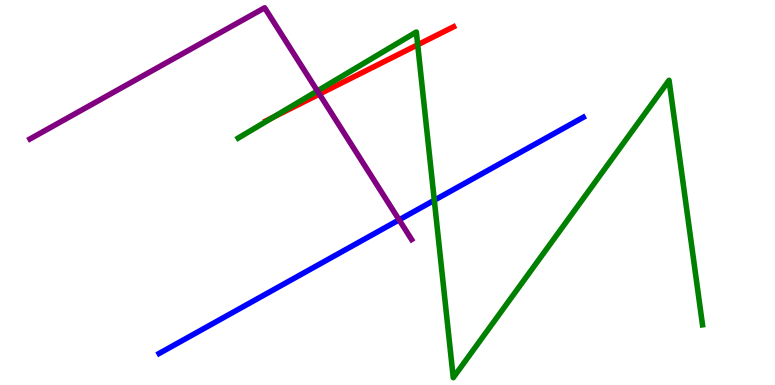[{'lines': ['blue', 'red'], 'intersections': []}, {'lines': ['green', 'red'], 'intersections': [{'x': 3.53, 'y': 6.96}, {'x': 5.39, 'y': 8.84}]}, {'lines': ['purple', 'red'], 'intersections': [{'x': 4.12, 'y': 7.56}]}, {'lines': ['blue', 'green'], 'intersections': [{'x': 5.6, 'y': 4.8}]}, {'lines': ['blue', 'purple'], 'intersections': [{'x': 5.15, 'y': 4.29}]}, {'lines': ['green', 'purple'], 'intersections': [{'x': 4.1, 'y': 7.64}]}]